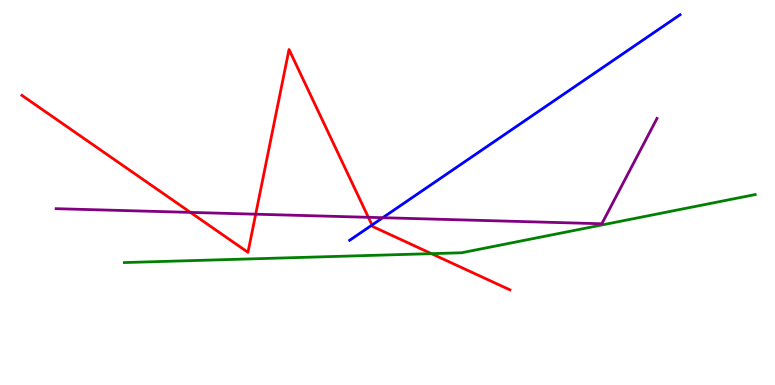[{'lines': ['blue', 'red'], 'intersections': [{'x': 4.8, 'y': 4.15}]}, {'lines': ['green', 'red'], 'intersections': [{'x': 5.57, 'y': 3.41}]}, {'lines': ['purple', 'red'], 'intersections': [{'x': 2.46, 'y': 4.48}, {'x': 3.3, 'y': 4.44}, {'x': 4.75, 'y': 4.36}]}, {'lines': ['blue', 'green'], 'intersections': []}, {'lines': ['blue', 'purple'], 'intersections': [{'x': 4.94, 'y': 4.35}]}, {'lines': ['green', 'purple'], 'intersections': []}]